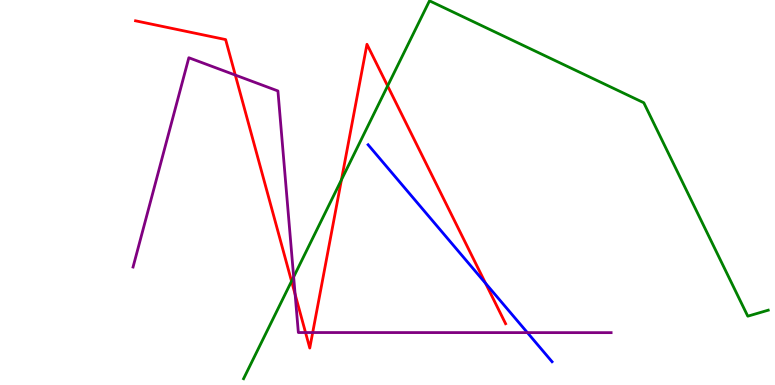[{'lines': ['blue', 'red'], 'intersections': [{'x': 6.27, 'y': 2.64}]}, {'lines': ['green', 'red'], 'intersections': [{'x': 3.76, 'y': 2.7}, {'x': 4.41, 'y': 5.33}, {'x': 5.0, 'y': 7.77}]}, {'lines': ['purple', 'red'], 'intersections': [{'x': 3.04, 'y': 8.05}, {'x': 3.81, 'y': 2.35}, {'x': 3.94, 'y': 1.36}, {'x': 4.03, 'y': 1.36}]}, {'lines': ['blue', 'green'], 'intersections': []}, {'lines': ['blue', 'purple'], 'intersections': [{'x': 6.8, 'y': 1.36}]}, {'lines': ['green', 'purple'], 'intersections': [{'x': 3.79, 'y': 2.81}]}]